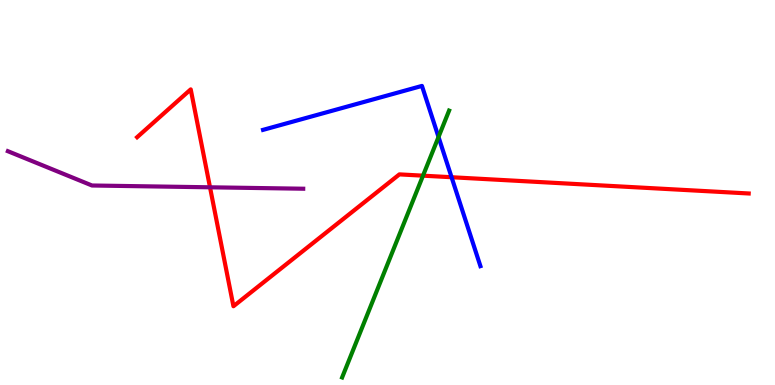[{'lines': ['blue', 'red'], 'intersections': [{'x': 5.83, 'y': 5.4}]}, {'lines': ['green', 'red'], 'intersections': [{'x': 5.46, 'y': 5.44}]}, {'lines': ['purple', 'red'], 'intersections': [{'x': 2.71, 'y': 5.14}]}, {'lines': ['blue', 'green'], 'intersections': [{'x': 5.66, 'y': 6.44}]}, {'lines': ['blue', 'purple'], 'intersections': []}, {'lines': ['green', 'purple'], 'intersections': []}]